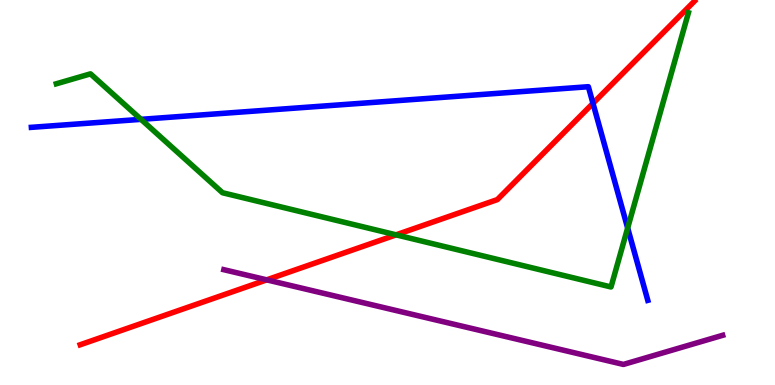[{'lines': ['blue', 'red'], 'intersections': [{'x': 7.65, 'y': 7.32}]}, {'lines': ['green', 'red'], 'intersections': [{'x': 5.11, 'y': 3.9}]}, {'lines': ['purple', 'red'], 'intersections': [{'x': 3.44, 'y': 2.73}]}, {'lines': ['blue', 'green'], 'intersections': [{'x': 1.82, 'y': 6.9}, {'x': 8.1, 'y': 4.08}]}, {'lines': ['blue', 'purple'], 'intersections': []}, {'lines': ['green', 'purple'], 'intersections': []}]